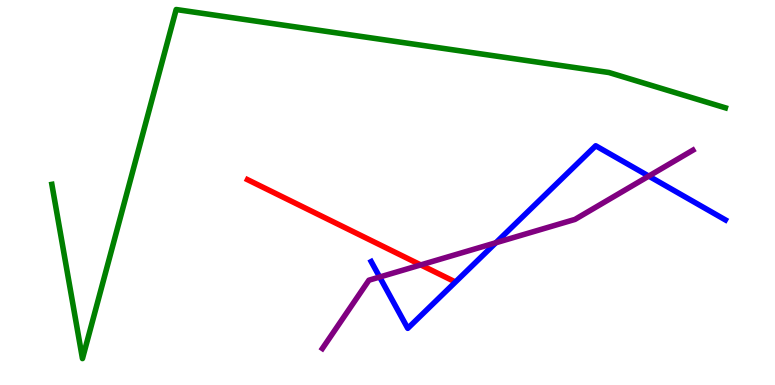[{'lines': ['blue', 'red'], 'intersections': []}, {'lines': ['green', 'red'], 'intersections': []}, {'lines': ['purple', 'red'], 'intersections': [{'x': 5.43, 'y': 3.12}]}, {'lines': ['blue', 'green'], 'intersections': []}, {'lines': ['blue', 'purple'], 'intersections': [{'x': 4.9, 'y': 2.8}, {'x': 6.4, 'y': 3.69}, {'x': 8.37, 'y': 5.43}]}, {'lines': ['green', 'purple'], 'intersections': []}]